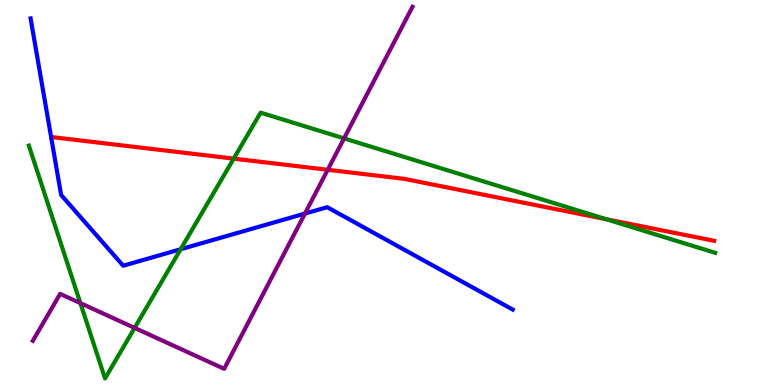[{'lines': ['blue', 'red'], 'intersections': []}, {'lines': ['green', 'red'], 'intersections': [{'x': 3.02, 'y': 5.88}, {'x': 7.82, 'y': 4.31}]}, {'lines': ['purple', 'red'], 'intersections': [{'x': 4.23, 'y': 5.59}]}, {'lines': ['blue', 'green'], 'intersections': [{'x': 2.33, 'y': 3.53}]}, {'lines': ['blue', 'purple'], 'intersections': [{'x': 3.93, 'y': 4.45}]}, {'lines': ['green', 'purple'], 'intersections': [{'x': 1.04, 'y': 2.13}, {'x': 1.74, 'y': 1.48}, {'x': 4.44, 'y': 6.41}]}]